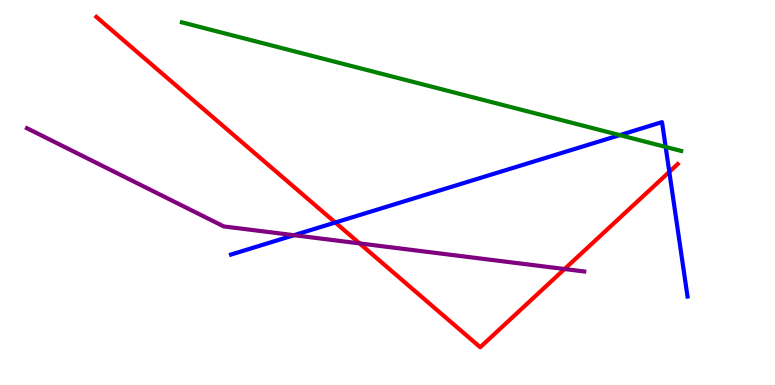[{'lines': ['blue', 'red'], 'intersections': [{'x': 4.33, 'y': 4.22}, {'x': 8.64, 'y': 5.54}]}, {'lines': ['green', 'red'], 'intersections': []}, {'lines': ['purple', 'red'], 'intersections': [{'x': 4.64, 'y': 3.68}, {'x': 7.28, 'y': 3.01}]}, {'lines': ['blue', 'green'], 'intersections': [{'x': 8.0, 'y': 6.49}, {'x': 8.59, 'y': 6.18}]}, {'lines': ['blue', 'purple'], 'intersections': [{'x': 3.79, 'y': 3.89}]}, {'lines': ['green', 'purple'], 'intersections': []}]